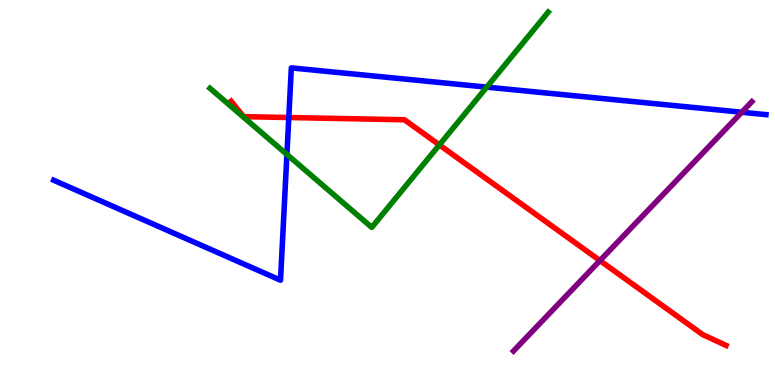[{'lines': ['blue', 'red'], 'intersections': [{'x': 3.73, 'y': 6.95}]}, {'lines': ['green', 'red'], 'intersections': [{'x': 5.67, 'y': 6.24}]}, {'lines': ['purple', 'red'], 'intersections': [{'x': 7.74, 'y': 3.23}]}, {'lines': ['blue', 'green'], 'intersections': [{'x': 3.7, 'y': 5.99}, {'x': 6.28, 'y': 7.74}]}, {'lines': ['blue', 'purple'], 'intersections': [{'x': 9.57, 'y': 7.08}]}, {'lines': ['green', 'purple'], 'intersections': []}]